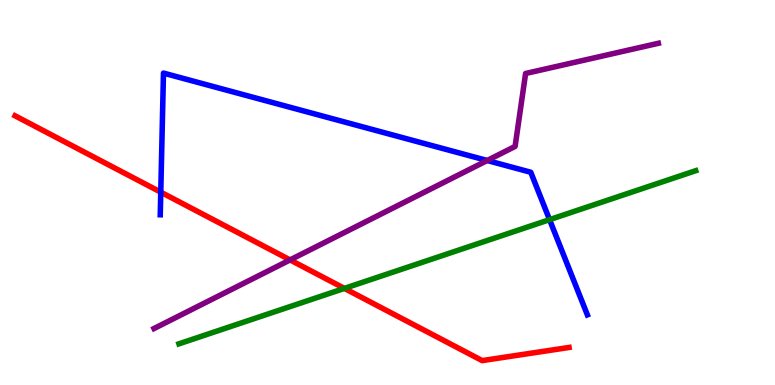[{'lines': ['blue', 'red'], 'intersections': [{'x': 2.07, 'y': 5.01}]}, {'lines': ['green', 'red'], 'intersections': [{'x': 4.44, 'y': 2.51}]}, {'lines': ['purple', 'red'], 'intersections': [{'x': 3.74, 'y': 3.25}]}, {'lines': ['blue', 'green'], 'intersections': [{'x': 7.09, 'y': 4.29}]}, {'lines': ['blue', 'purple'], 'intersections': [{'x': 6.29, 'y': 5.83}]}, {'lines': ['green', 'purple'], 'intersections': []}]